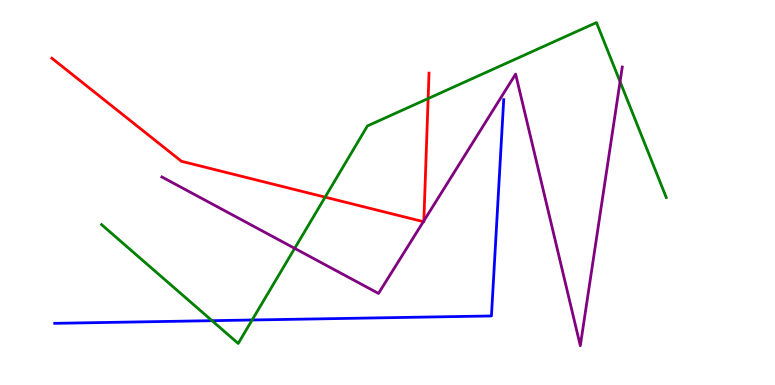[{'lines': ['blue', 'red'], 'intersections': []}, {'lines': ['green', 'red'], 'intersections': [{'x': 4.2, 'y': 4.88}, {'x': 5.52, 'y': 7.44}]}, {'lines': ['purple', 'red'], 'intersections': [{'x': 5.46, 'y': 4.24}, {'x': 5.47, 'y': 4.26}]}, {'lines': ['blue', 'green'], 'intersections': [{'x': 2.74, 'y': 1.67}, {'x': 3.25, 'y': 1.69}]}, {'lines': ['blue', 'purple'], 'intersections': []}, {'lines': ['green', 'purple'], 'intersections': [{'x': 3.8, 'y': 3.55}, {'x': 8.0, 'y': 7.88}]}]